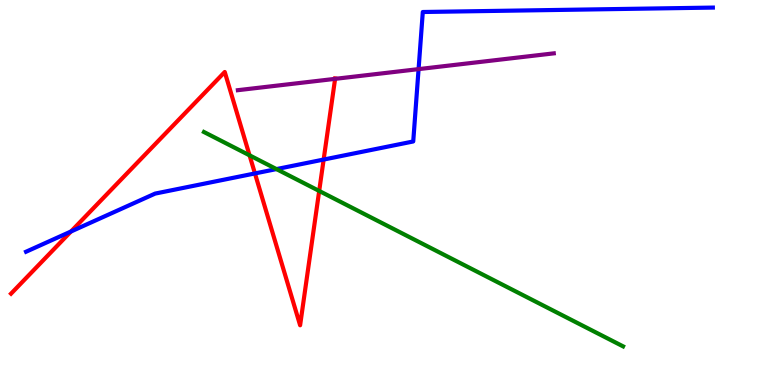[{'lines': ['blue', 'red'], 'intersections': [{'x': 0.916, 'y': 3.99}, {'x': 3.29, 'y': 5.5}, {'x': 4.18, 'y': 5.86}]}, {'lines': ['green', 'red'], 'intersections': [{'x': 3.22, 'y': 5.97}, {'x': 4.12, 'y': 5.04}]}, {'lines': ['purple', 'red'], 'intersections': [{'x': 4.32, 'y': 7.95}]}, {'lines': ['blue', 'green'], 'intersections': [{'x': 3.57, 'y': 5.61}]}, {'lines': ['blue', 'purple'], 'intersections': [{'x': 5.4, 'y': 8.2}]}, {'lines': ['green', 'purple'], 'intersections': []}]